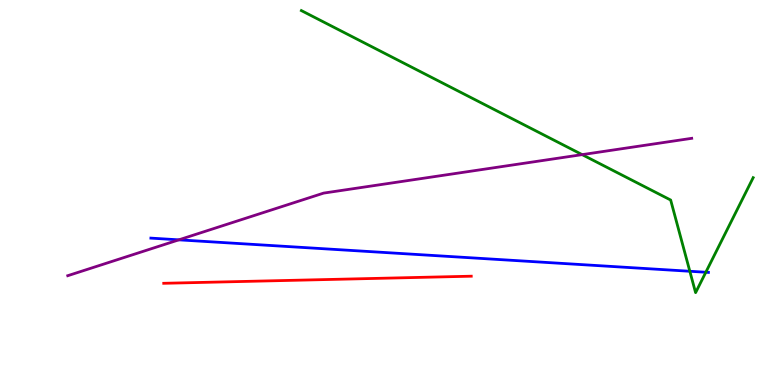[{'lines': ['blue', 'red'], 'intersections': []}, {'lines': ['green', 'red'], 'intersections': []}, {'lines': ['purple', 'red'], 'intersections': []}, {'lines': ['blue', 'green'], 'intersections': [{'x': 8.9, 'y': 2.95}, {'x': 9.11, 'y': 2.93}]}, {'lines': ['blue', 'purple'], 'intersections': [{'x': 2.31, 'y': 3.77}]}, {'lines': ['green', 'purple'], 'intersections': [{'x': 7.51, 'y': 5.98}]}]